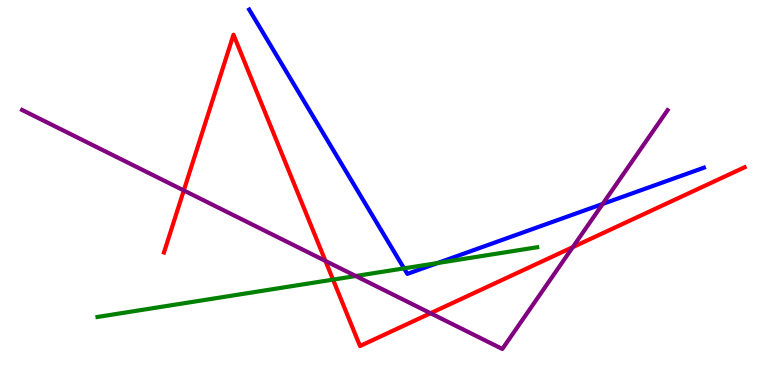[{'lines': ['blue', 'red'], 'intersections': []}, {'lines': ['green', 'red'], 'intersections': [{'x': 4.3, 'y': 2.74}]}, {'lines': ['purple', 'red'], 'intersections': [{'x': 2.37, 'y': 5.05}, {'x': 4.2, 'y': 3.22}, {'x': 5.56, 'y': 1.86}, {'x': 7.39, 'y': 3.58}]}, {'lines': ['blue', 'green'], 'intersections': [{'x': 5.21, 'y': 3.03}, {'x': 5.65, 'y': 3.17}]}, {'lines': ['blue', 'purple'], 'intersections': [{'x': 7.78, 'y': 4.7}]}, {'lines': ['green', 'purple'], 'intersections': [{'x': 4.59, 'y': 2.83}]}]